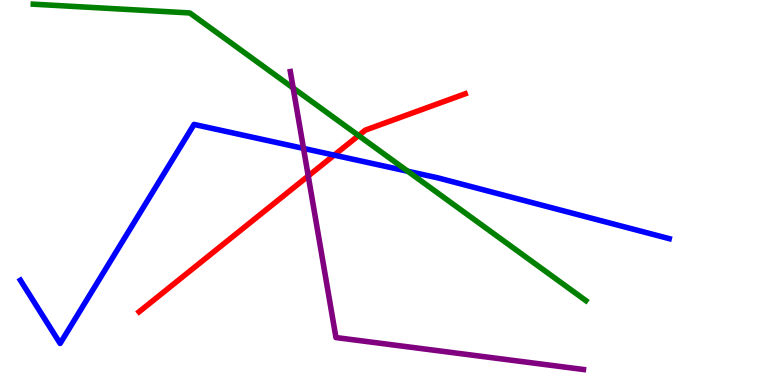[{'lines': ['blue', 'red'], 'intersections': [{'x': 4.31, 'y': 5.97}]}, {'lines': ['green', 'red'], 'intersections': [{'x': 4.63, 'y': 6.48}]}, {'lines': ['purple', 'red'], 'intersections': [{'x': 3.98, 'y': 5.43}]}, {'lines': ['blue', 'green'], 'intersections': [{'x': 5.26, 'y': 5.55}]}, {'lines': ['blue', 'purple'], 'intersections': [{'x': 3.92, 'y': 6.15}]}, {'lines': ['green', 'purple'], 'intersections': [{'x': 3.78, 'y': 7.71}]}]